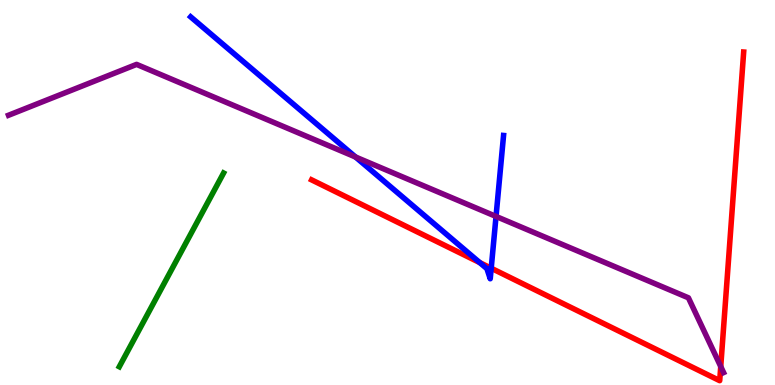[{'lines': ['blue', 'red'], 'intersections': [{'x': 6.19, 'y': 3.18}, {'x': 6.34, 'y': 3.03}]}, {'lines': ['green', 'red'], 'intersections': []}, {'lines': ['purple', 'red'], 'intersections': [{'x': 9.3, 'y': 0.48}]}, {'lines': ['blue', 'green'], 'intersections': []}, {'lines': ['blue', 'purple'], 'intersections': [{'x': 4.59, 'y': 5.92}, {'x': 6.4, 'y': 4.38}]}, {'lines': ['green', 'purple'], 'intersections': []}]